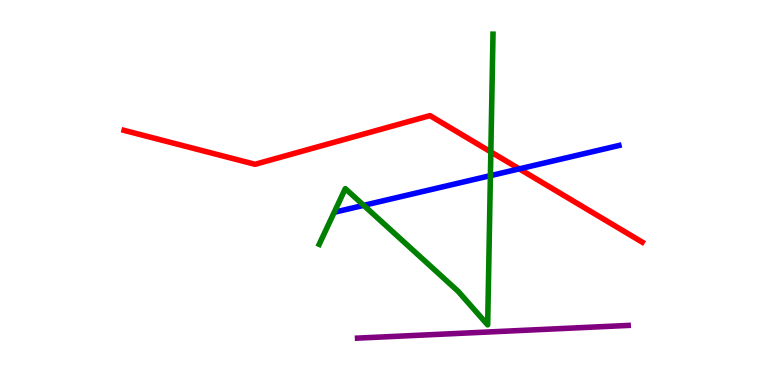[{'lines': ['blue', 'red'], 'intersections': [{'x': 6.7, 'y': 5.61}]}, {'lines': ['green', 'red'], 'intersections': [{'x': 6.33, 'y': 6.05}]}, {'lines': ['purple', 'red'], 'intersections': []}, {'lines': ['blue', 'green'], 'intersections': [{'x': 4.69, 'y': 4.67}, {'x': 6.33, 'y': 5.44}]}, {'lines': ['blue', 'purple'], 'intersections': []}, {'lines': ['green', 'purple'], 'intersections': []}]